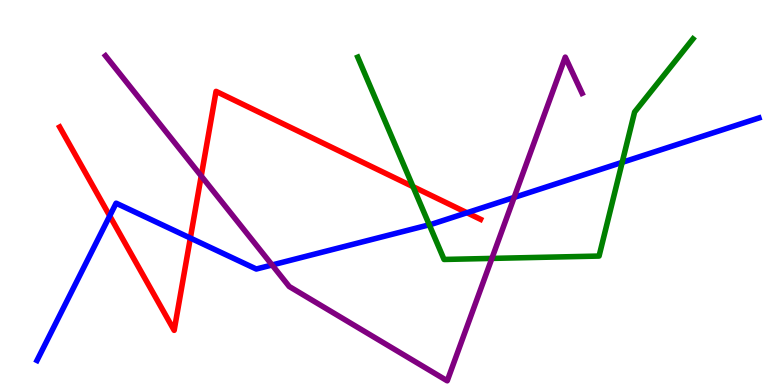[{'lines': ['blue', 'red'], 'intersections': [{'x': 1.42, 'y': 4.39}, {'x': 2.46, 'y': 3.82}, {'x': 6.03, 'y': 4.47}]}, {'lines': ['green', 'red'], 'intersections': [{'x': 5.33, 'y': 5.15}]}, {'lines': ['purple', 'red'], 'intersections': [{'x': 2.6, 'y': 5.43}]}, {'lines': ['blue', 'green'], 'intersections': [{'x': 5.54, 'y': 4.16}, {'x': 8.03, 'y': 5.78}]}, {'lines': ['blue', 'purple'], 'intersections': [{'x': 3.51, 'y': 3.12}, {'x': 6.63, 'y': 4.87}]}, {'lines': ['green', 'purple'], 'intersections': [{'x': 6.35, 'y': 3.29}]}]